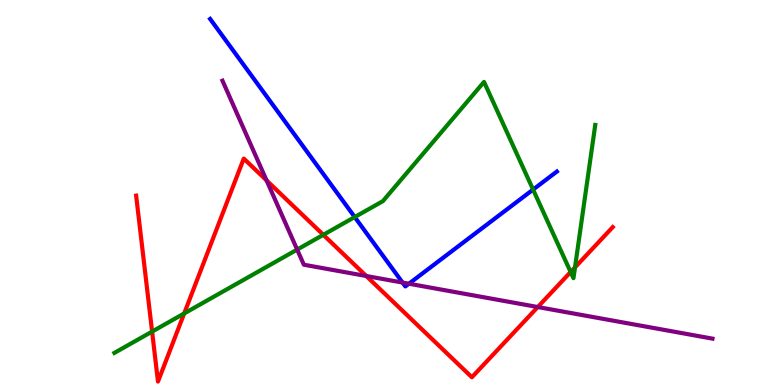[{'lines': ['blue', 'red'], 'intersections': []}, {'lines': ['green', 'red'], 'intersections': [{'x': 1.96, 'y': 1.39}, {'x': 2.38, 'y': 1.86}, {'x': 4.17, 'y': 3.9}, {'x': 7.36, 'y': 2.94}, {'x': 7.42, 'y': 3.06}]}, {'lines': ['purple', 'red'], 'intersections': [{'x': 3.44, 'y': 5.31}, {'x': 4.73, 'y': 2.83}, {'x': 6.94, 'y': 2.03}]}, {'lines': ['blue', 'green'], 'intersections': [{'x': 4.58, 'y': 4.36}, {'x': 6.88, 'y': 5.08}]}, {'lines': ['blue', 'purple'], 'intersections': [{'x': 5.19, 'y': 2.66}, {'x': 5.28, 'y': 2.63}]}, {'lines': ['green', 'purple'], 'intersections': [{'x': 3.83, 'y': 3.52}]}]